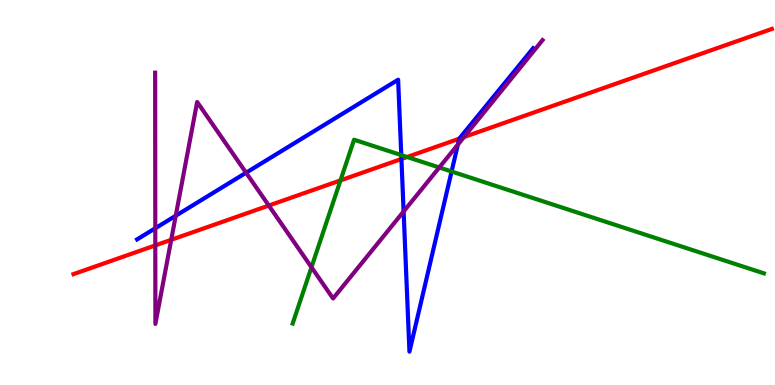[{'lines': ['blue', 'red'], 'intersections': [{'x': 5.18, 'y': 5.87}, {'x': 5.93, 'y': 6.4}]}, {'lines': ['green', 'red'], 'intersections': [{'x': 4.39, 'y': 5.31}, {'x': 5.25, 'y': 5.92}]}, {'lines': ['purple', 'red'], 'intersections': [{'x': 2.0, 'y': 3.63}, {'x': 2.21, 'y': 3.77}, {'x': 3.47, 'y': 4.66}, {'x': 5.99, 'y': 6.44}]}, {'lines': ['blue', 'green'], 'intersections': [{'x': 5.18, 'y': 5.97}, {'x': 5.83, 'y': 5.55}]}, {'lines': ['blue', 'purple'], 'intersections': [{'x': 2.0, 'y': 4.07}, {'x': 2.27, 'y': 4.4}, {'x': 3.18, 'y': 5.51}, {'x': 5.21, 'y': 4.51}, {'x': 5.91, 'y': 6.25}]}, {'lines': ['green', 'purple'], 'intersections': [{'x': 4.02, 'y': 3.06}, {'x': 5.67, 'y': 5.65}]}]